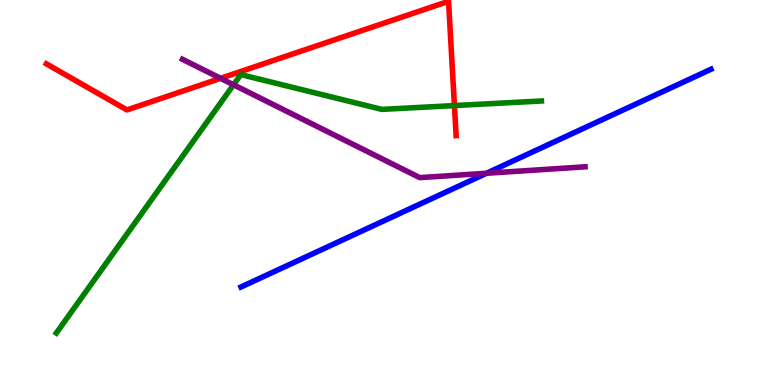[{'lines': ['blue', 'red'], 'intersections': []}, {'lines': ['green', 'red'], 'intersections': [{'x': 5.86, 'y': 7.26}]}, {'lines': ['purple', 'red'], 'intersections': [{'x': 2.85, 'y': 7.97}]}, {'lines': ['blue', 'green'], 'intersections': []}, {'lines': ['blue', 'purple'], 'intersections': [{'x': 6.28, 'y': 5.5}]}, {'lines': ['green', 'purple'], 'intersections': [{'x': 3.01, 'y': 7.8}]}]